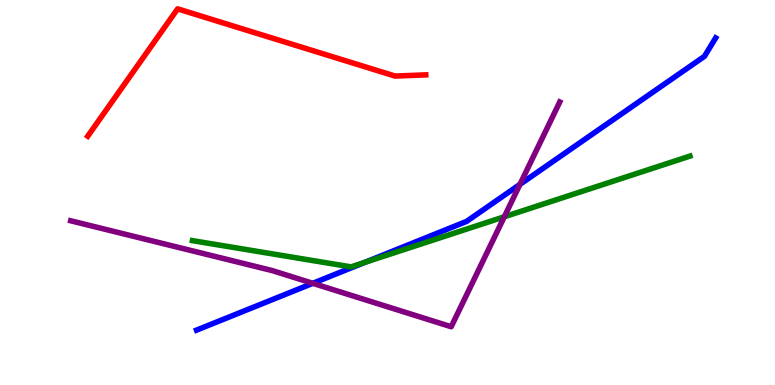[{'lines': ['blue', 'red'], 'intersections': []}, {'lines': ['green', 'red'], 'intersections': []}, {'lines': ['purple', 'red'], 'intersections': []}, {'lines': ['blue', 'green'], 'intersections': [{'x': 4.71, 'y': 3.19}]}, {'lines': ['blue', 'purple'], 'intersections': [{'x': 4.04, 'y': 2.64}, {'x': 6.71, 'y': 5.21}]}, {'lines': ['green', 'purple'], 'intersections': [{'x': 6.51, 'y': 4.37}]}]